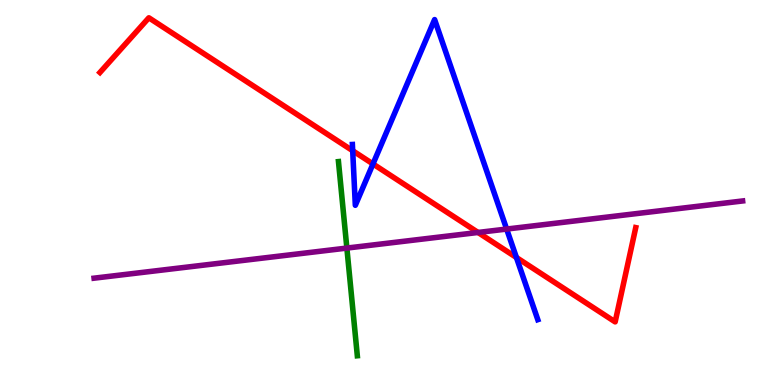[{'lines': ['blue', 'red'], 'intersections': [{'x': 4.55, 'y': 6.09}, {'x': 4.81, 'y': 5.74}, {'x': 6.66, 'y': 3.31}]}, {'lines': ['green', 'red'], 'intersections': []}, {'lines': ['purple', 'red'], 'intersections': [{'x': 6.17, 'y': 3.96}]}, {'lines': ['blue', 'green'], 'intersections': []}, {'lines': ['blue', 'purple'], 'intersections': [{'x': 6.54, 'y': 4.05}]}, {'lines': ['green', 'purple'], 'intersections': [{'x': 4.48, 'y': 3.56}]}]